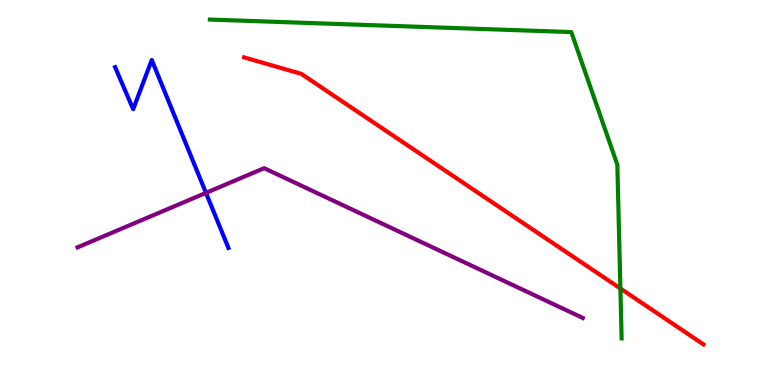[{'lines': ['blue', 'red'], 'intersections': []}, {'lines': ['green', 'red'], 'intersections': [{'x': 8.01, 'y': 2.51}]}, {'lines': ['purple', 'red'], 'intersections': []}, {'lines': ['blue', 'green'], 'intersections': []}, {'lines': ['blue', 'purple'], 'intersections': [{'x': 2.66, 'y': 4.99}]}, {'lines': ['green', 'purple'], 'intersections': []}]